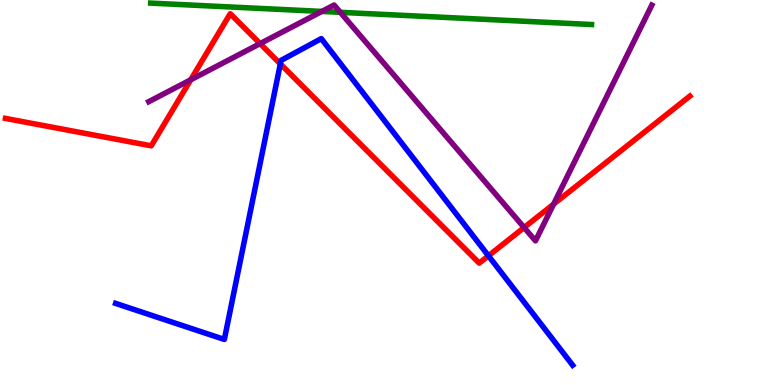[{'lines': ['blue', 'red'], 'intersections': [{'x': 3.62, 'y': 8.34}, {'x': 6.3, 'y': 3.36}]}, {'lines': ['green', 'red'], 'intersections': []}, {'lines': ['purple', 'red'], 'intersections': [{'x': 2.46, 'y': 7.93}, {'x': 3.36, 'y': 8.87}, {'x': 6.76, 'y': 4.09}, {'x': 7.14, 'y': 4.7}]}, {'lines': ['blue', 'green'], 'intersections': []}, {'lines': ['blue', 'purple'], 'intersections': []}, {'lines': ['green', 'purple'], 'intersections': [{'x': 4.15, 'y': 9.7}, {'x': 4.39, 'y': 9.68}]}]